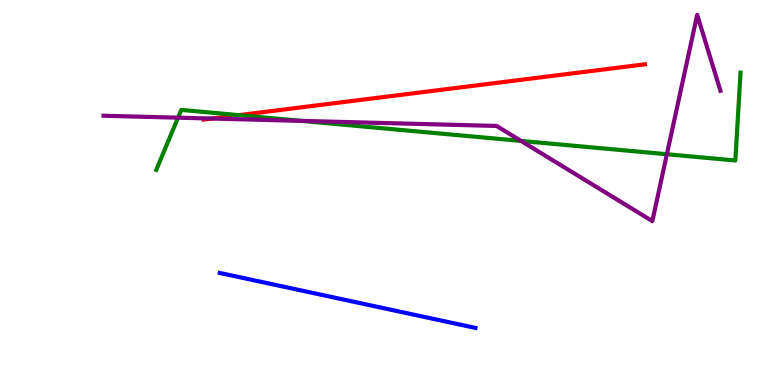[{'lines': ['blue', 'red'], 'intersections': []}, {'lines': ['green', 'red'], 'intersections': [{'x': 3.08, 'y': 7.01}]}, {'lines': ['purple', 'red'], 'intersections': [{'x': 2.73, 'y': 6.92}]}, {'lines': ['blue', 'green'], 'intersections': []}, {'lines': ['blue', 'purple'], 'intersections': []}, {'lines': ['green', 'purple'], 'intersections': [{'x': 2.3, 'y': 6.94}, {'x': 3.89, 'y': 6.86}, {'x': 6.72, 'y': 6.34}, {'x': 8.6, 'y': 5.99}]}]